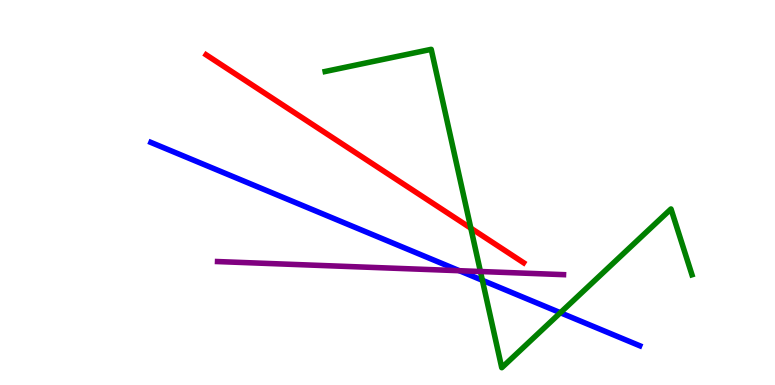[{'lines': ['blue', 'red'], 'intersections': []}, {'lines': ['green', 'red'], 'intersections': [{'x': 6.08, 'y': 4.07}]}, {'lines': ['purple', 'red'], 'intersections': []}, {'lines': ['blue', 'green'], 'intersections': [{'x': 6.22, 'y': 2.72}, {'x': 7.23, 'y': 1.88}]}, {'lines': ['blue', 'purple'], 'intersections': [{'x': 5.93, 'y': 2.97}]}, {'lines': ['green', 'purple'], 'intersections': [{'x': 6.2, 'y': 2.95}]}]